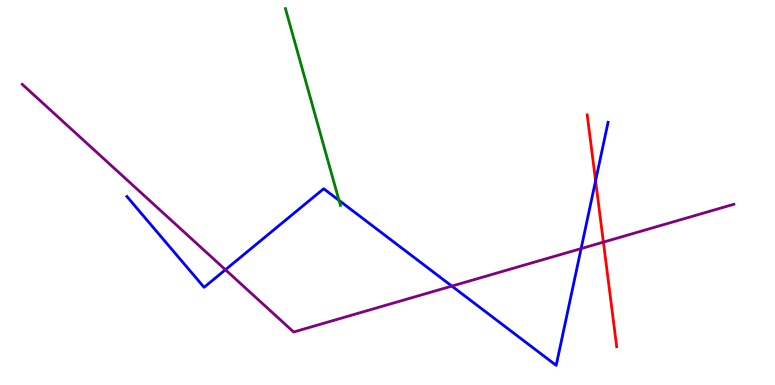[{'lines': ['blue', 'red'], 'intersections': [{'x': 7.69, 'y': 5.31}]}, {'lines': ['green', 'red'], 'intersections': []}, {'lines': ['purple', 'red'], 'intersections': [{'x': 7.79, 'y': 3.71}]}, {'lines': ['blue', 'green'], 'intersections': [{'x': 4.37, 'y': 4.8}]}, {'lines': ['blue', 'purple'], 'intersections': [{'x': 2.91, 'y': 2.99}, {'x': 5.83, 'y': 2.57}, {'x': 7.5, 'y': 3.54}]}, {'lines': ['green', 'purple'], 'intersections': []}]